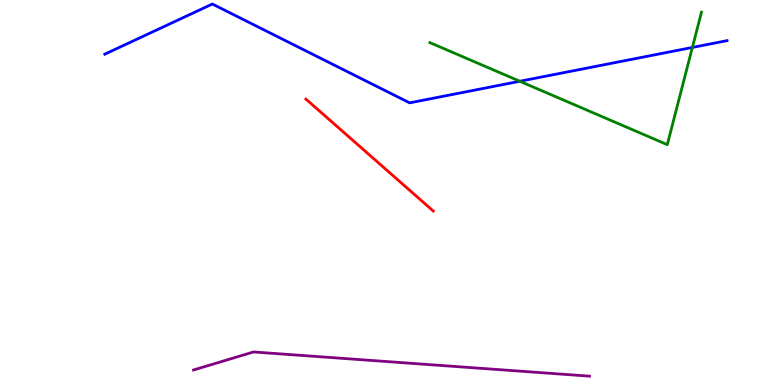[{'lines': ['blue', 'red'], 'intersections': []}, {'lines': ['green', 'red'], 'intersections': []}, {'lines': ['purple', 'red'], 'intersections': []}, {'lines': ['blue', 'green'], 'intersections': [{'x': 6.71, 'y': 7.89}, {'x': 8.93, 'y': 8.77}]}, {'lines': ['blue', 'purple'], 'intersections': []}, {'lines': ['green', 'purple'], 'intersections': []}]